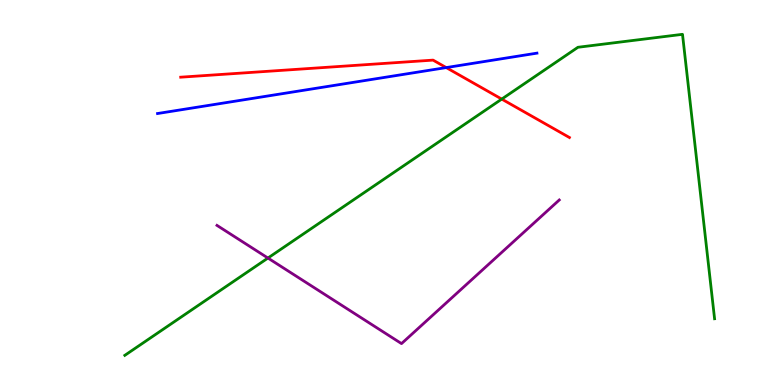[{'lines': ['blue', 'red'], 'intersections': [{'x': 5.76, 'y': 8.24}]}, {'lines': ['green', 'red'], 'intersections': [{'x': 6.47, 'y': 7.43}]}, {'lines': ['purple', 'red'], 'intersections': []}, {'lines': ['blue', 'green'], 'intersections': []}, {'lines': ['blue', 'purple'], 'intersections': []}, {'lines': ['green', 'purple'], 'intersections': [{'x': 3.46, 'y': 3.3}]}]